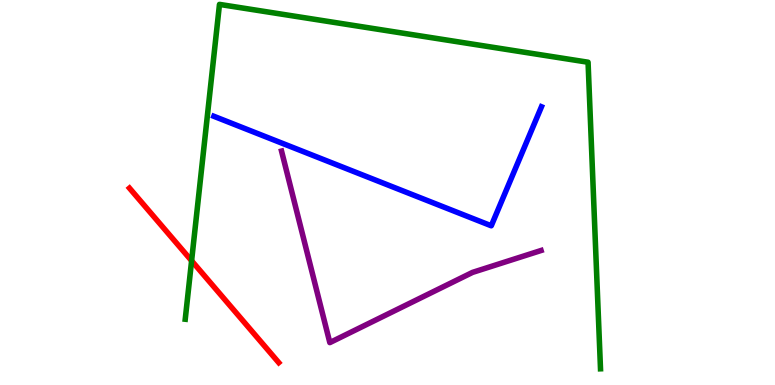[{'lines': ['blue', 'red'], 'intersections': []}, {'lines': ['green', 'red'], 'intersections': [{'x': 2.47, 'y': 3.23}]}, {'lines': ['purple', 'red'], 'intersections': []}, {'lines': ['blue', 'green'], 'intersections': []}, {'lines': ['blue', 'purple'], 'intersections': []}, {'lines': ['green', 'purple'], 'intersections': []}]